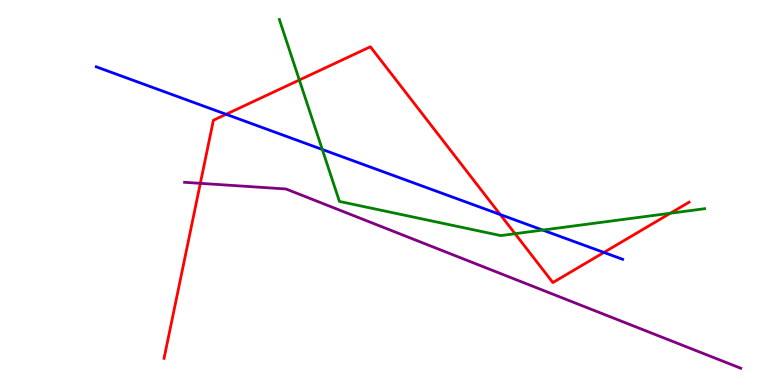[{'lines': ['blue', 'red'], 'intersections': [{'x': 2.92, 'y': 7.03}, {'x': 6.45, 'y': 4.43}, {'x': 7.79, 'y': 3.44}]}, {'lines': ['green', 'red'], 'intersections': [{'x': 3.86, 'y': 7.92}, {'x': 6.65, 'y': 3.93}, {'x': 8.65, 'y': 4.46}]}, {'lines': ['purple', 'red'], 'intersections': [{'x': 2.58, 'y': 5.24}]}, {'lines': ['blue', 'green'], 'intersections': [{'x': 4.16, 'y': 6.12}, {'x': 7.0, 'y': 4.02}]}, {'lines': ['blue', 'purple'], 'intersections': []}, {'lines': ['green', 'purple'], 'intersections': []}]